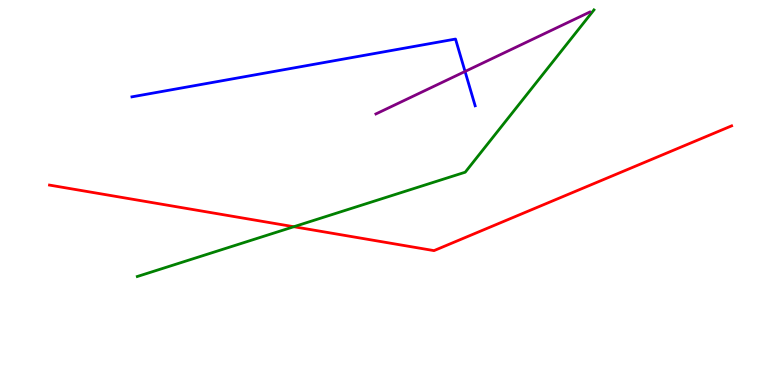[{'lines': ['blue', 'red'], 'intersections': []}, {'lines': ['green', 'red'], 'intersections': [{'x': 3.79, 'y': 4.11}]}, {'lines': ['purple', 'red'], 'intersections': []}, {'lines': ['blue', 'green'], 'intersections': []}, {'lines': ['blue', 'purple'], 'intersections': [{'x': 6.0, 'y': 8.14}]}, {'lines': ['green', 'purple'], 'intersections': []}]